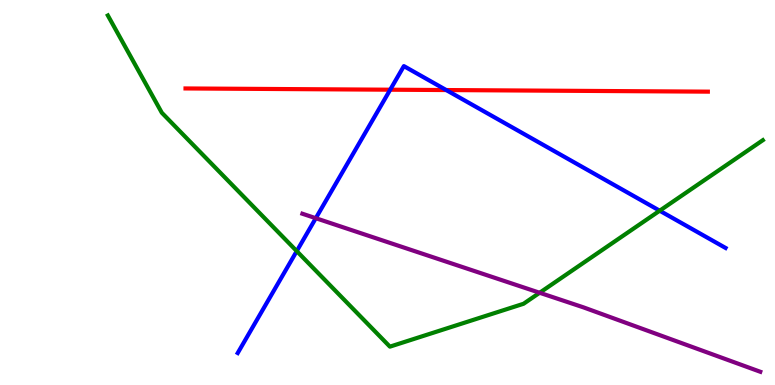[{'lines': ['blue', 'red'], 'intersections': [{'x': 5.03, 'y': 7.67}, {'x': 5.76, 'y': 7.66}]}, {'lines': ['green', 'red'], 'intersections': []}, {'lines': ['purple', 'red'], 'intersections': []}, {'lines': ['blue', 'green'], 'intersections': [{'x': 3.83, 'y': 3.48}, {'x': 8.51, 'y': 4.53}]}, {'lines': ['blue', 'purple'], 'intersections': [{'x': 4.07, 'y': 4.33}]}, {'lines': ['green', 'purple'], 'intersections': [{'x': 6.96, 'y': 2.4}]}]